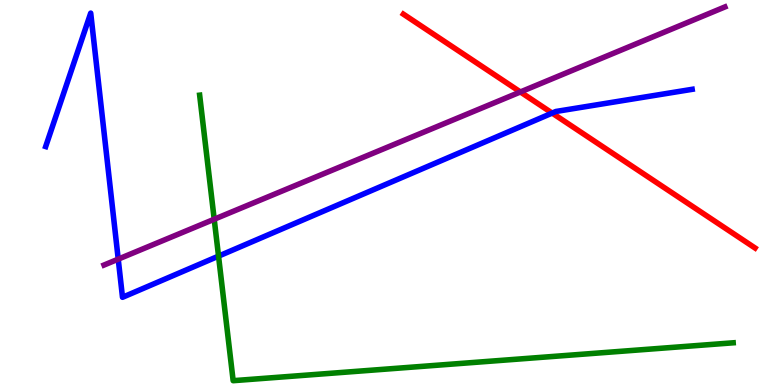[{'lines': ['blue', 'red'], 'intersections': [{'x': 7.12, 'y': 7.06}]}, {'lines': ['green', 'red'], 'intersections': []}, {'lines': ['purple', 'red'], 'intersections': [{'x': 6.71, 'y': 7.61}]}, {'lines': ['blue', 'green'], 'intersections': [{'x': 2.82, 'y': 3.35}]}, {'lines': ['blue', 'purple'], 'intersections': [{'x': 1.53, 'y': 3.27}]}, {'lines': ['green', 'purple'], 'intersections': [{'x': 2.76, 'y': 4.31}]}]